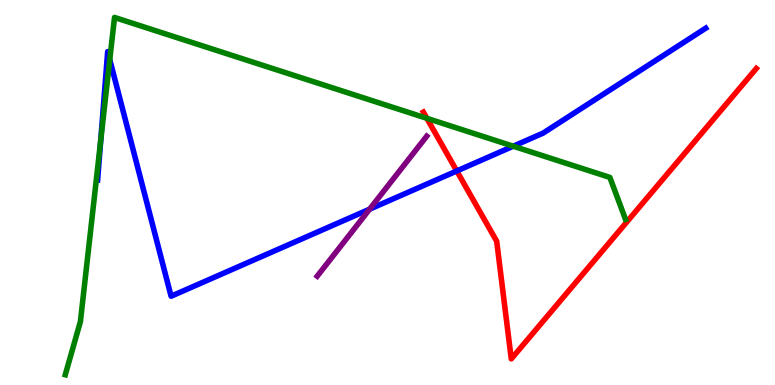[{'lines': ['blue', 'red'], 'intersections': [{'x': 5.89, 'y': 5.56}]}, {'lines': ['green', 'red'], 'intersections': [{'x': 5.51, 'y': 6.93}]}, {'lines': ['purple', 'red'], 'intersections': []}, {'lines': ['blue', 'green'], 'intersections': [{'x': 1.3, 'y': 6.35}, {'x': 1.42, 'y': 8.45}, {'x': 6.62, 'y': 6.2}]}, {'lines': ['blue', 'purple'], 'intersections': [{'x': 4.77, 'y': 4.57}]}, {'lines': ['green', 'purple'], 'intersections': []}]